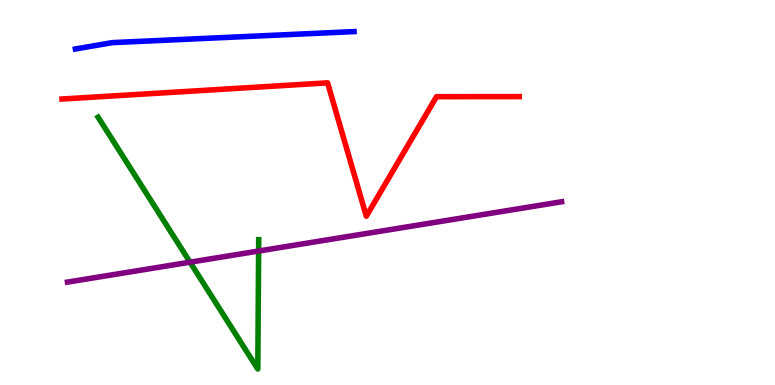[{'lines': ['blue', 'red'], 'intersections': []}, {'lines': ['green', 'red'], 'intersections': []}, {'lines': ['purple', 'red'], 'intersections': []}, {'lines': ['blue', 'green'], 'intersections': []}, {'lines': ['blue', 'purple'], 'intersections': []}, {'lines': ['green', 'purple'], 'intersections': [{'x': 2.45, 'y': 3.19}, {'x': 3.34, 'y': 3.48}]}]